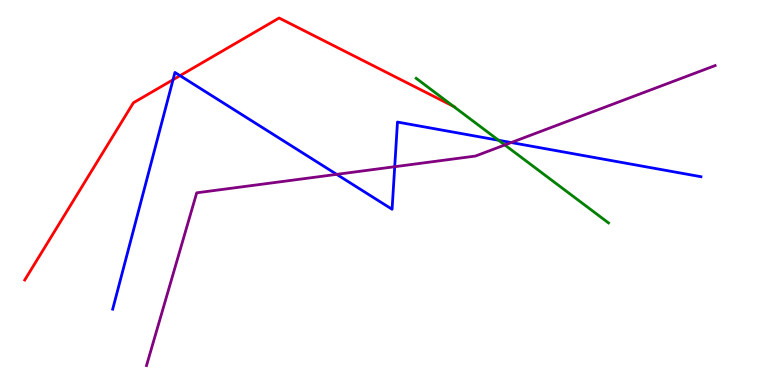[{'lines': ['blue', 'red'], 'intersections': [{'x': 2.23, 'y': 7.93}, {'x': 2.32, 'y': 8.03}]}, {'lines': ['green', 'red'], 'intersections': [{'x': 5.85, 'y': 7.24}]}, {'lines': ['purple', 'red'], 'intersections': []}, {'lines': ['blue', 'green'], 'intersections': [{'x': 6.43, 'y': 6.36}]}, {'lines': ['blue', 'purple'], 'intersections': [{'x': 4.34, 'y': 5.47}, {'x': 5.09, 'y': 5.67}, {'x': 6.6, 'y': 6.3}]}, {'lines': ['green', 'purple'], 'intersections': [{'x': 6.51, 'y': 6.23}]}]